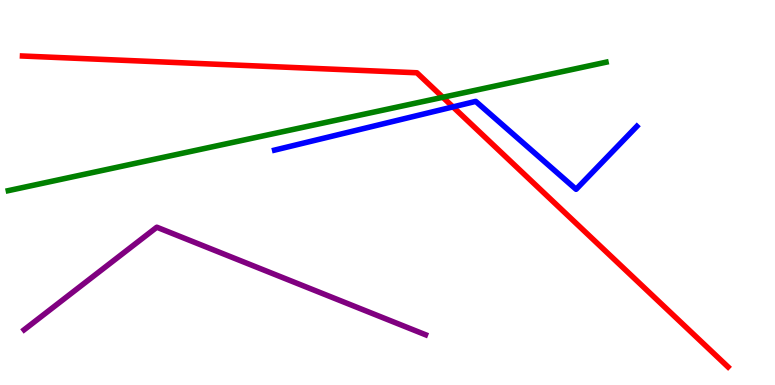[{'lines': ['blue', 'red'], 'intersections': [{'x': 5.85, 'y': 7.22}]}, {'lines': ['green', 'red'], 'intersections': [{'x': 5.71, 'y': 7.47}]}, {'lines': ['purple', 'red'], 'intersections': []}, {'lines': ['blue', 'green'], 'intersections': []}, {'lines': ['blue', 'purple'], 'intersections': []}, {'lines': ['green', 'purple'], 'intersections': []}]